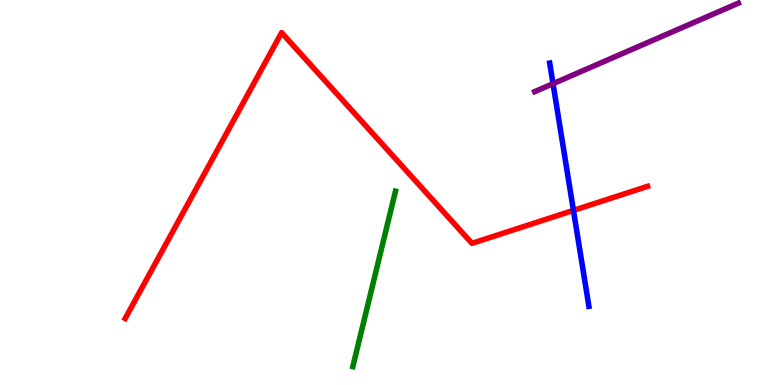[{'lines': ['blue', 'red'], 'intersections': [{'x': 7.4, 'y': 4.54}]}, {'lines': ['green', 'red'], 'intersections': []}, {'lines': ['purple', 'red'], 'intersections': []}, {'lines': ['blue', 'green'], 'intersections': []}, {'lines': ['blue', 'purple'], 'intersections': [{'x': 7.14, 'y': 7.83}]}, {'lines': ['green', 'purple'], 'intersections': []}]